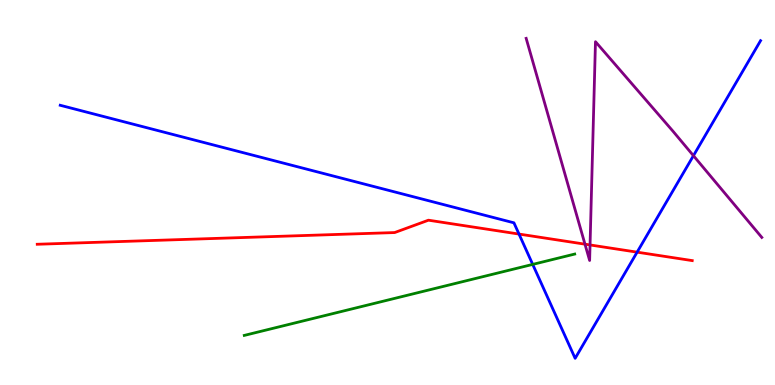[{'lines': ['blue', 'red'], 'intersections': [{'x': 6.7, 'y': 3.92}, {'x': 8.22, 'y': 3.45}]}, {'lines': ['green', 'red'], 'intersections': []}, {'lines': ['purple', 'red'], 'intersections': [{'x': 7.55, 'y': 3.66}, {'x': 7.61, 'y': 3.64}]}, {'lines': ['blue', 'green'], 'intersections': [{'x': 6.87, 'y': 3.13}]}, {'lines': ['blue', 'purple'], 'intersections': [{'x': 8.95, 'y': 5.96}]}, {'lines': ['green', 'purple'], 'intersections': []}]